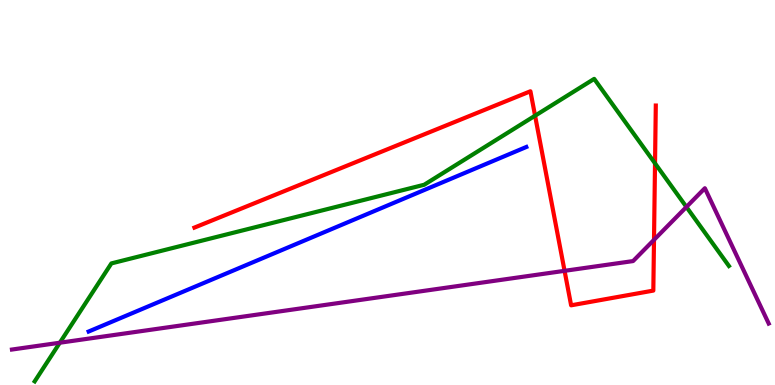[{'lines': ['blue', 'red'], 'intersections': []}, {'lines': ['green', 'red'], 'intersections': [{'x': 6.9, 'y': 6.99}, {'x': 8.45, 'y': 5.76}]}, {'lines': ['purple', 'red'], 'intersections': [{'x': 7.28, 'y': 2.97}, {'x': 8.44, 'y': 3.77}]}, {'lines': ['blue', 'green'], 'intersections': []}, {'lines': ['blue', 'purple'], 'intersections': []}, {'lines': ['green', 'purple'], 'intersections': [{'x': 0.772, 'y': 1.1}, {'x': 8.86, 'y': 4.62}]}]